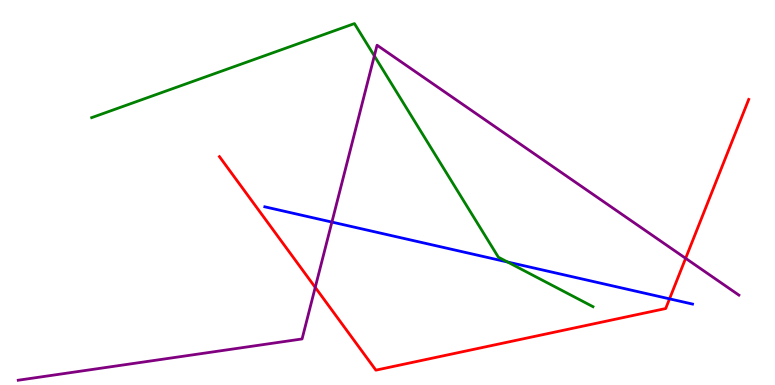[{'lines': ['blue', 'red'], 'intersections': [{'x': 8.64, 'y': 2.24}]}, {'lines': ['green', 'red'], 'intersections': []}, {'lines': ['purple', 'red'], 'intersections': [{'x': 4.07, 'y': 2.54}, {'x': 8.85, 'y': 3.29}]}, {'lines': ['blue', 'green'], 'intersections': [{'x': 6.55, 'y': 3.19}]}, {'lines': ['blue', 'purple'], 'intersections': [{'x': 4.28, 'y': 4.23}]}, {'lines': ['green', 'purple'], 'intersections': [{'x': 4.83, 'y': 8.55}]}]